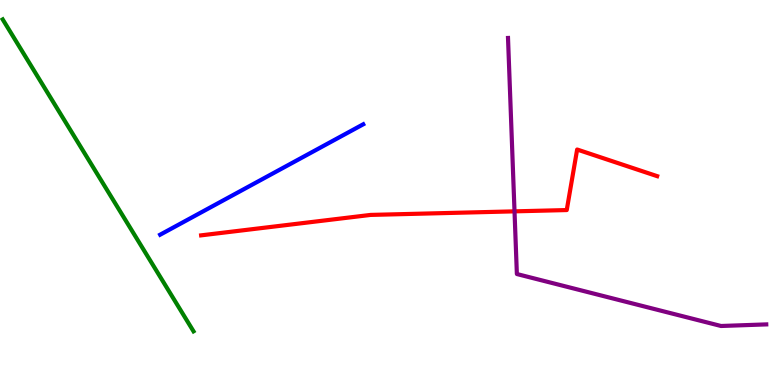[{'lines': ['blue', 'red'], 'intersections': []}, {'lines': ['green', 'red'], 'intersections': []}, {'lines': ['purple', 'red'], 'intersections': [{'x': 6.64, 'y': 4.51}]}, {'lines': ['blue', 'green'], 'intersections': []}, {'lines': ['blue', 'purple'], 'intersections': []}, {'lines': ['green', 'purple'], 'intersections': []}]